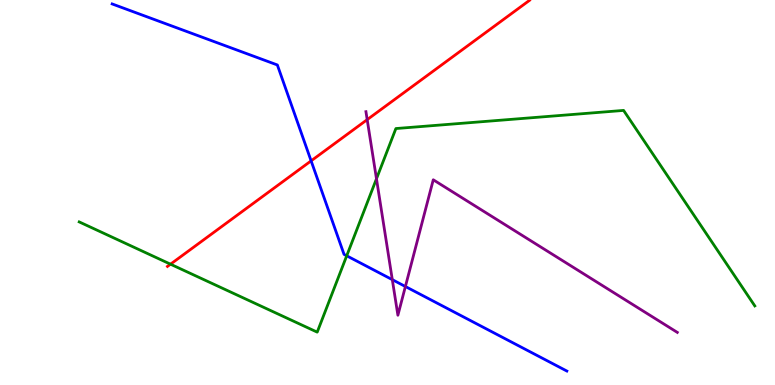[{'lines': ['blue', 'red'], 'intersections': [{'x': 4.01, 'y': 5.82}]}, {'lines': ['green', 'red'], 'intersections': [{'x': 2.2, 'y': 3.14}]}, {'lines': ['purple', 'red'], 'intersections': [{'x': 4.74, 'y': 6.89}]}, {'lines': ['blue', 'green'], 'intersections': [{'x': 4.47, 'y': 3.36}]}, {'lines': ['blue', 'purple'], 'intersections': [{'x': 5.06, 'y': 2.74}, {'x': 5.23, 'y': 2.56}]}, {'lines': ['green', 'purple'], 'intersections': [{'x': 4.86, 'y': 5.36}]}]